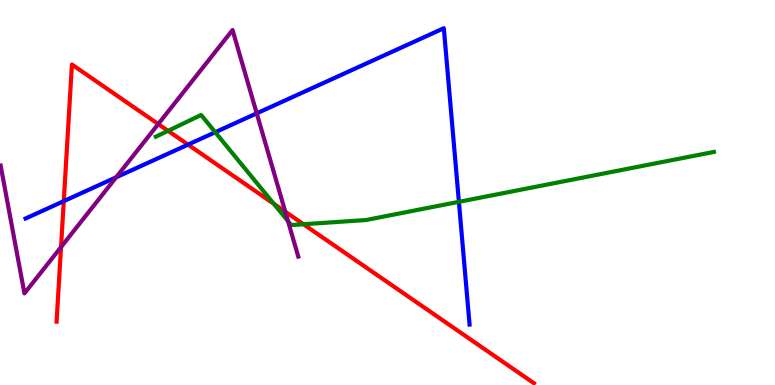[{'lines': ['blue', 'red'], 'intersections': [{'x': 0.823, 'y': 4.78}, {'x': 2.43, 'y': 6.24}]}, {'lines': ['green', 'red'], 'intersections': [{'x': 2.17, 'y': 6.6}, {'x': 3.53, 'y': 4.71}, {'x': 3.92, 'y': 4.18}]}, {'lines': ['purple', 'red'], 'intersections': [{'x': 0.788, 'y': 3.58}, {'x': 2.04, 'y': 6.78}, {'x': 3.68, 'y': 4.5}]}, {'lines': ['blue', 'green'], 'intersections': [{'x': 2.78, 'y': 6.57}, {'x': 5.92, 'y': 4.76}]}, {'lines': ['blue', 'purple'], 'intersections': [{'x': 1.5, 'y': 5.39}, {'x': 3.31, 'y': 7.06}]}, {'lines': ['green', 'purple'], 'intersections': [{'x': 3.72, 'y': 4.26}]}]